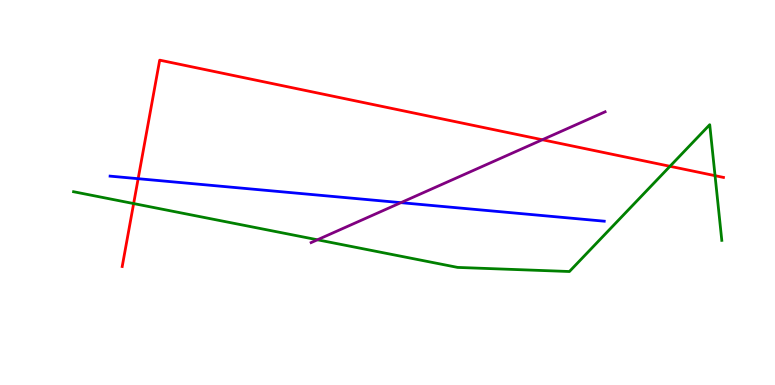[{'lines': ['blue', 'red'], 'intersections': [{'x': 1.78, 'y': 5.36}]}, {'lines': ['green', 'red'], 'intersections': [{'x': 1.72, 'y': 4.71}, {'x': 8.64, 'y': 5.68}, {'x': 9.23, 'y': 5.44}]}, {'lines': ['purple', 'red'], 'intersections': [{'x': 7.0, 'y': 6.37}]}, {'lines': ['blue', 'green'], 'intersections': []}, {'lines': ['blue', 'purple'], 'intersections': [{'x': 5.17, 'y': 4.74}]}, {'lines': ['green', 'purple'], 'intersections': [{'x': 4.1, 'y': 3.77}]}]